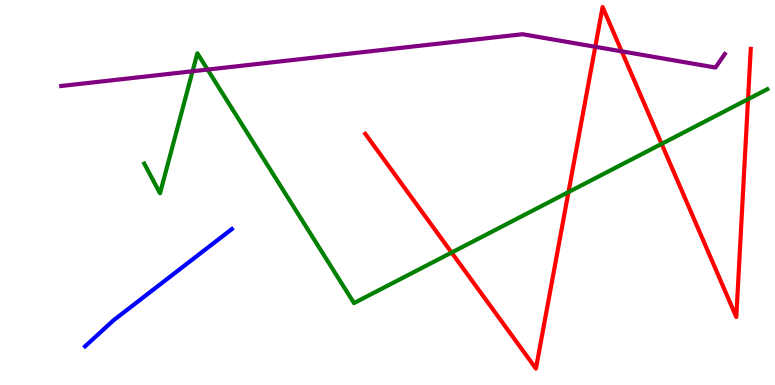[{'lines': ['blue', 'red'], 'intersections': []}, {'lines': ['green', 'red'], 'intersections': [{'x': 5.83, 'y': 3.44}, {'x': 7.34, 'y': 5.01}, {'x': 8.54, 'y': 6.26}, {'x': 9.65, 'y': 7.42}]}, {'lines': ['purple', 'red'], 'intersections': [{'x': 7.68, 'y': 8.78}, {'x': 8.02, 'y': 8.67}]}, {'lines': ['blue', 'green'], 'intersections': []}, {'lines': ['blue', 'purple'], 'intersections': []}, {'lines': ['green', 'purple'], 'intersections': [{'x': 2.48, 'y': 8.15}, {'x': 2.68, 'y': 8.19}]}]